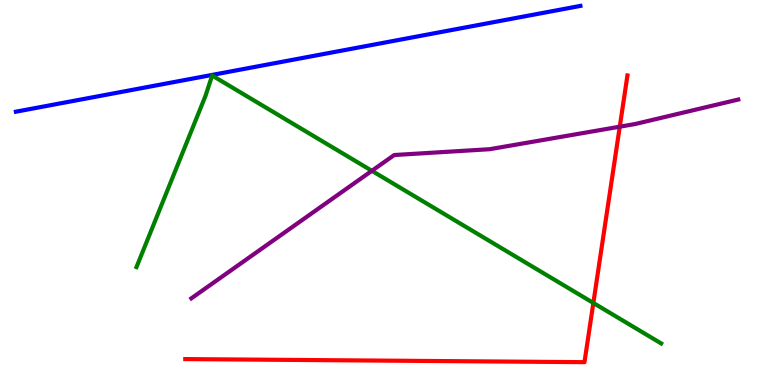[{'lines': ['blue', 'red'], 'intersections': []}, {'lines': ['green', 'red'], 'intersections': [{'x': 7.66, 'y': 2.13}]}, {'lines': ['purple', 'red'], 'intersections': [{'x': 8.0, 'y': 6.71}]}, {'lines': ['blue', 'green'], 'intersections': []}, {'lines': ['blue', 'purple'], 'intersections': []}, {'lines': ['green', 'purple'], 'intersections': [{'x': 4.8, 'y': 5.56}]}]